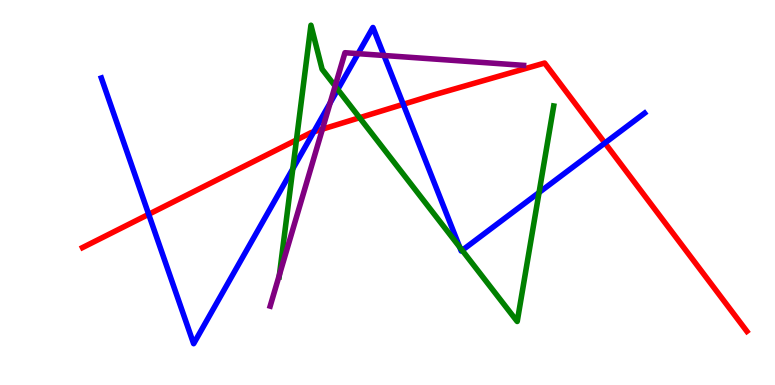[{'lines': ['blue', 'red'], 'intersections': [{'x': 1.92, 'y': 4.43}, {'x': 4.05, 'y': 6.58}, {'x': 5.2, 'y': 7.29}, {'x': 7.81, 'y': 6.29}]}, {'lines': ['green', 'red'], 'intersections': [{'x': 3.83, 'y': 6.36}, {'x': 4.64, 'y': 6.94}]}, {'lines': ['purple', 'red'], 'intersections': [{'x': 4.16, 'y': 6.65}]}, {'lines': ['blue', 'green'], 'intersections': [{'x': 3.78, 'y': 5.62}, {'x': 4.36, 'y': 7.68}, {'x': 5.93, 'y': 3.58}, {'x': 5.96, 'y': 3.5}, {'x': 6.96, 'y': 5.0}]}, {'lines': ['blue', 'purple'], 'intersections': [{'x': 4.26, 'y': 7.33}, {'x': 4.62, 'y': 8.61}, {'x': 4.95, 'y': 8.56}]}, {'lines': ['green', 'purple'], 'intersections': [{'x': 3.61, 'y': 2.86}, {'x': 4.32, 'y': 7.76}]}]